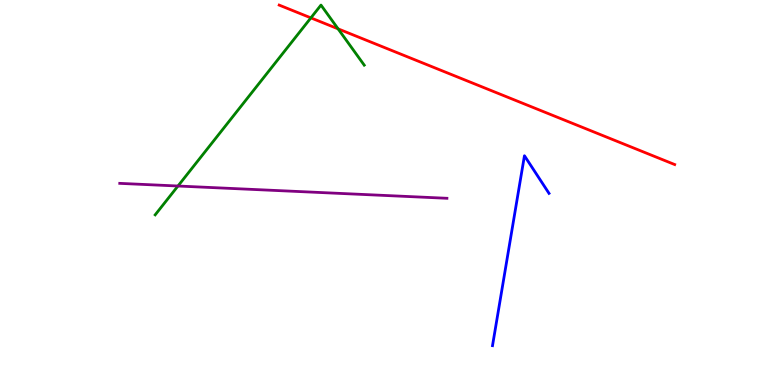[{'lines': ['blue', 'red'], 'intersections': []}, {'lines': ['green', 'red'], 'intersections': [{'x': 4.01, 'y': 9.54}, {'x': 4.36, 'y': 9.25}]}, {'lines': ['purple', 'red'], 'intersections': []}, {'lines': ['blue', 'green'], 'intersections': []}, {'lines': ['blue', 'purple'], 'intersections': []}, {'lines': ['green', 'purple'], 'intersections': [{'x': 2.3, 'y': 5.17}]}]